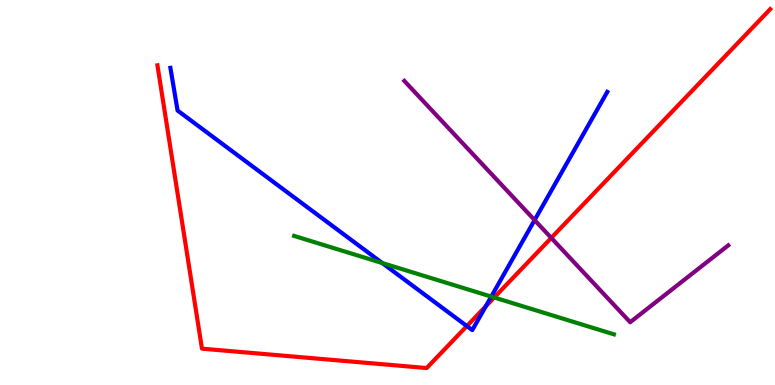[{'lines': ['blue', 'red'], 'intersections': [{'x': 6.02, 'y': 1.53}, {'x': 6.27, 'y': 2.04}]}, {'lines': ['green', 'red'], 'intersections': [{'x': 6.38, 'y': 2.27}]}, {'lines': ['purple', 'red'], 'intersections': [{'x': 7.11, 'y': 3.82}]}, {'lines': ['blue', 'green'], 'intersections': [{'x': 4.93, 'y': 3.17}, {'x': 6.34, 'y': 2.3}]}, {'lines': ['blue', 'purple'], 'intersections': [{'x': 6.9, 'y': 4.28}]}, {'lines': ['green', 'purple'], 'intersections': []}]